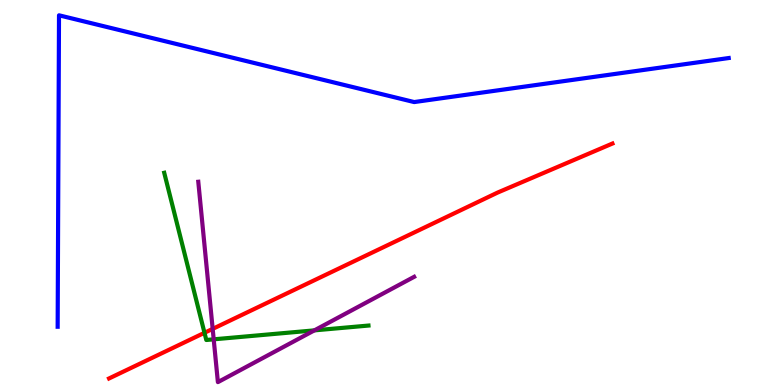[{'lines': ['blue', 'red'], 'intersections': []}, {'lines': ['green', 'red'], 'intersections': [{'x': 2.64, 'y': 1.36}]}, {'lines': ['purple', 'red'], 'intersections': [{'x': 2.74, 'y': 1.46}]}, {'lines': ['blue', 'green'], 'intersections': []}, {'lines': ['blue', 'purple'], 'intersections': []}, {'lines': ['green', 'purple'], 'intersections': [{'x': 2.76, 'y': 1.19}, {'x': 4.06, 'y': 1.42}]}]